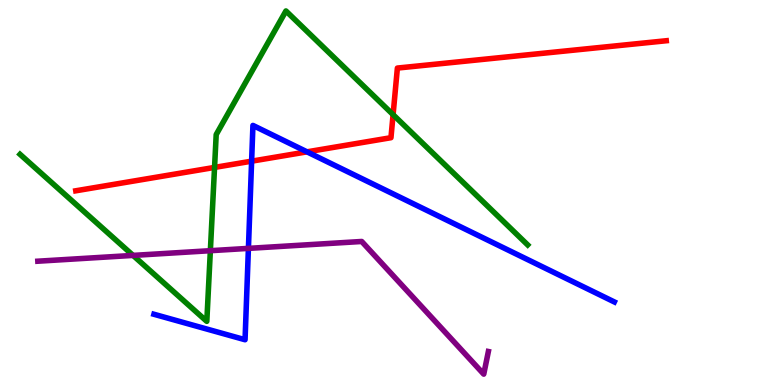[{'lines': ['blue', 'red'], 'intersections': [{'x': 3.25, 'y': 5.81}, {'x': 3.96, 'y': 6.06}]}, {'lines': ['green', 'red'], 'intersections': [{'x': 2.77, 'y': 5.65}, {'x': 5.07, 'y': 7.02}]}, {'lines': ['purple', 'red'], 'intersections': []}, {'lines': ['blue', 'green'], 'intersections': []}, {'lines': ['blue', 'purple'], 'intersections': [{'x': 3.21, 'y': 3.55}]}, {'lines': ['green', 'purple'], 'intersections': [{'x': 1.72, 'y': 3.37}, {'x': 2.71, 'y': 3.49}]}]